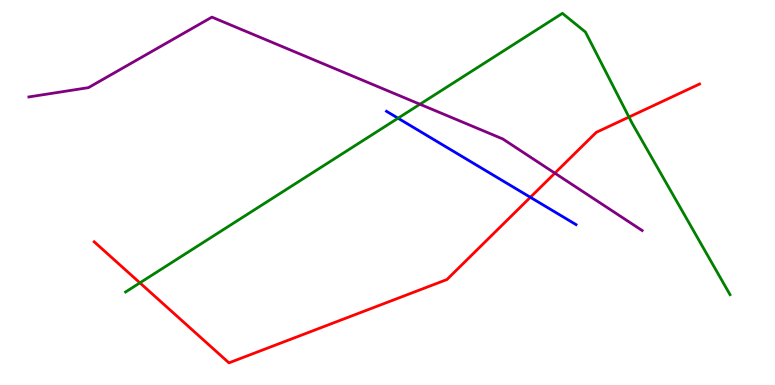[{'lines': ['blue', 'red'], 'intersections': [{'x': 6.84, 'y': 4.88}]}, {'lines': ['green', 'red'], 'intersections': [{'x': 1.81, 'y': 2.65}, {'x': 8.12, 'y': 6.96}]}, {'lines': ['purple', 'red'], 'intersections': [{'x': 7.16, 'y': 5.5}]}, {'lines': ['blue', 'green'], 'intersections': [{'x': 5.14, 'y': 6.93}]}, {'lines': ['blue', 'purple'], 'intersections': []}, {'lines': ['green', 'purple'], 'intersections': [{'x': 5.42, 'y': 7.29}]}]